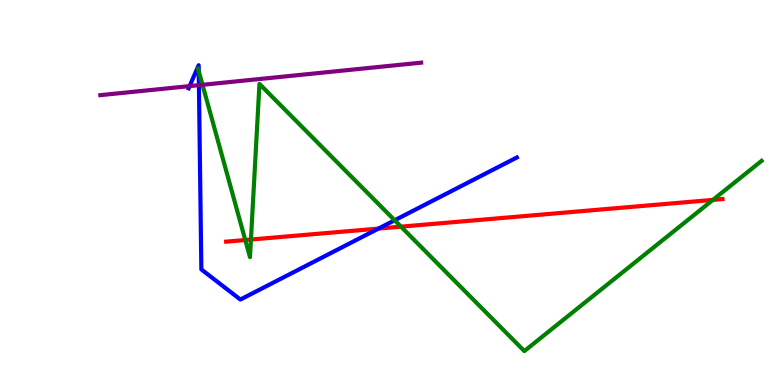[{'lines': ['blue', 'red'], 'intersections': [{'x': 4.88, 'y': 4.06}]}, {'lines': ['green', 'red'], 'intersections': [{'x': 3.16, 'y': 3.77}, {'x': 3.24, 'y': 3.78}, {'x': 5.17, 'y': 4.11}, {'x': 9.2, 'y': 4.81}]}, {'lines': ['purple', 'red'], 'intersections': []}, {'lines': ['blue', 'green'], 'intersections': [{'x': 2.56, 'y': 8.15}, {'x': 5.09, 'y': 4.28}]}, {'lines': ['blue', 'purple'], 'intersections': [{'x': 2.45, 'y': 7.76}, {'x': 2.57, 'y': 7.79}]}, {'lines': ['green', 'purple'], 'intersections': [{'x': 2.61, 'y': 7.8}]}]